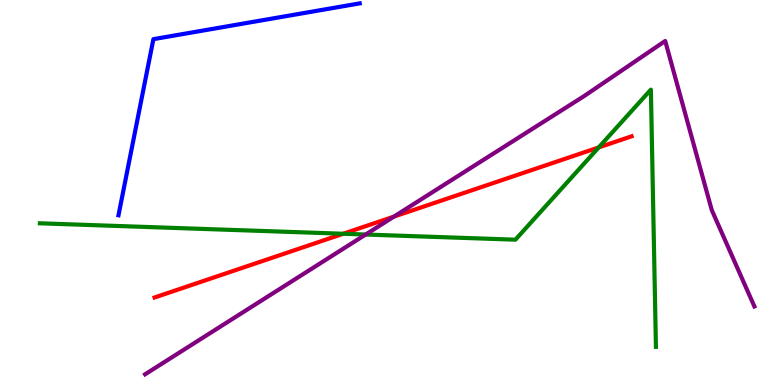[{'lines': ['blue', 'red'], 'intersections': []}, {'lines': ['green', 'red'], 'intersections': [{'x': 4.43, 'y': 3.93}, {'x': 7.73, 'y': 6.17}]}, {'lines': ['purple', 'red'], 'intersections': [{'x': 5.08, 'y': 4.37}]}, {'lines': ['blue', 'green'], 'intersections': []}, {'lines': ['blue', 'purple'], 'intersections': []}, {'lines': ['green', 'purple'], 'intersections': [{'x': 4.72, 'y': 3.91}]}]